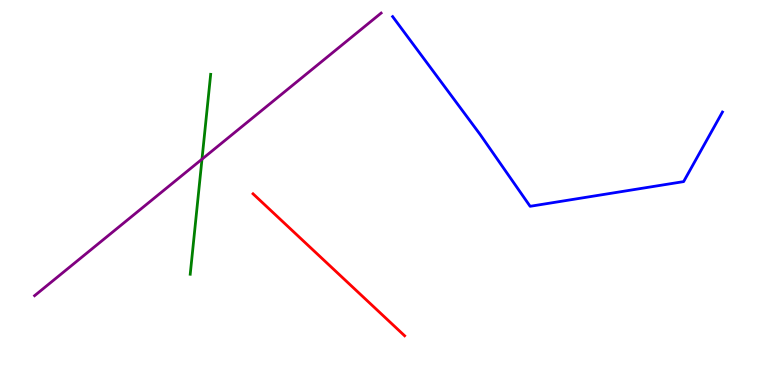[{'lines': ['blue', 'red'], 'intersections': []}, {'lines': ['green', 'red'], 'intersections': []}, {'lines': ['purple', 'red'], 'intersections': []}, {'lines': ['blue', 'green'], 'intersections': []}, {'lines': ['blue', 'purple'], 'intersections': []}, {'lines': ['green', 'purple'], 'intersections': [{'x': 2.61, 'y': 5.87}]}]